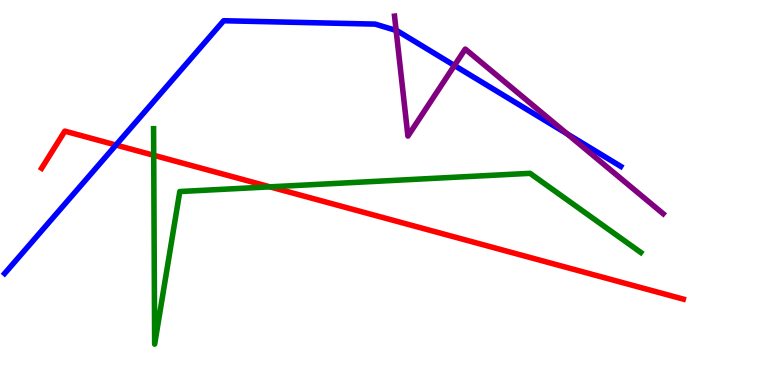[{'lines': ['blue', 'red'], 'intersections': [{'x': 1.5, 'y': 6.23}]}, {'lines': ['green', 'red'], 'intersections': [{'x': 1.98, 'y': 5.97}, {'x': 3.48, 'y': 5.15}]}, {'lines': ['purple', 'red'], 'intersections': []}, {'lines': ['blue', 'green'], 'intersections': []}, {'lines': ['blue', 'purple'], 'intersections': [{'x': 5.11, 'y': 9.21}, {'x': 5.86, 'y': 8.3}, {'x': 7.32, 'y': 6.52}]}, {'lines': ['green', 'purple'], 'intersections': []}]